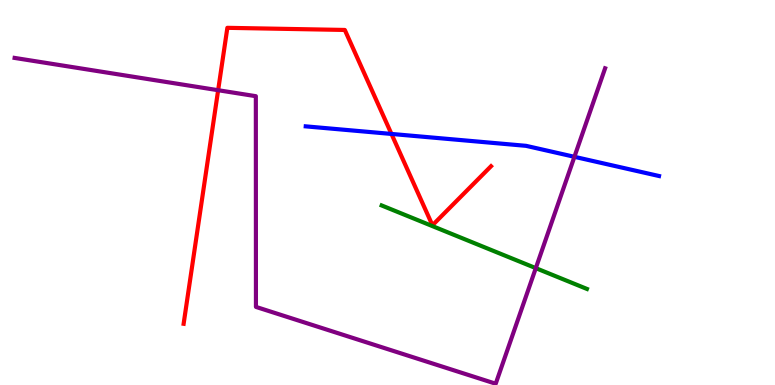[{'lines': ['blue', 'red'], 'intersections': [{'x': 5.05, 'y': 6.52}]}, {'lines': ['green', 'red'], 'intersections': []}, {'lines': ['purple', 'red'], 'intersections': [{'x': 2.81, 'y': 7.66}]}, {'lines': ['blue', 'green'], 'intersections': []}, {'lines': ['blue', 'purple'], 'intersections': [{'x': 7.41, 'y': 5.93}]}, {'lines': ['green', 'purple'], 'intersections': [{'x': 6.91, 'y': 3.04}]}]